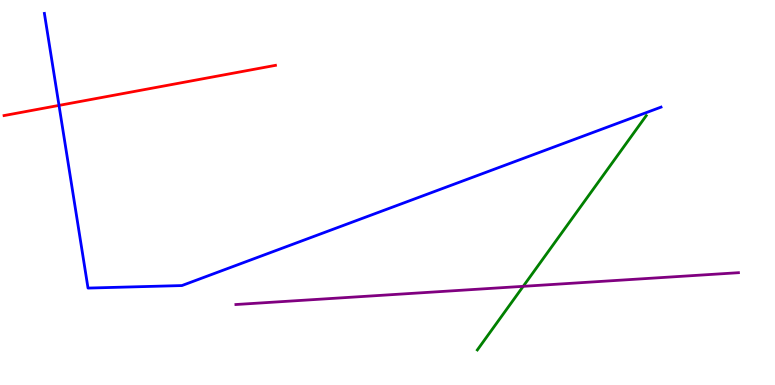[{'lines': ['blue', 'red'], 'intersections': [{'x': 0.761, 'y': 7.26}]}, {'lines': ['green', 'red'], 'intersections': []}, {'lines': ['purple', 'red'], 'intersections': []}, {'lines': ['blue', 'green'], 'intersections': []}, {'lines': ['blue', 'purple'], 'intersections': []}, {'lines': ['green', 'purple'], 'intersections': [{'x': 6.75, 'y': 2.56}]}]